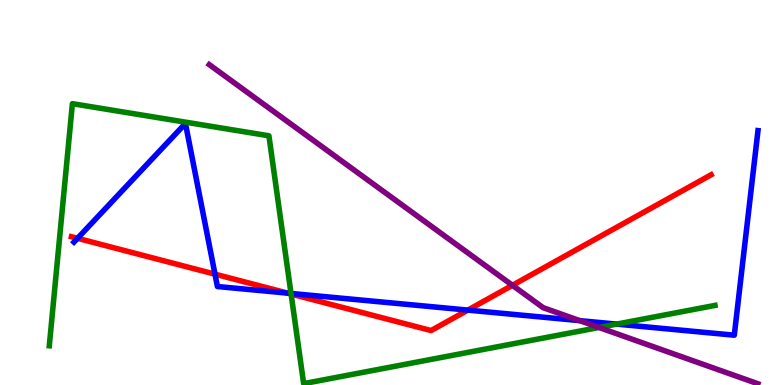[{'lines': ['blue', 'red'], 'intersections': [{'x': 1.0, 'y': 3.81}, {'x': 2.77, 'y': 2.88}, {'x': 3.71, 'y': 2.39}, {'x': 6.04, 'y': 1.95}]}, {'lines': ['green', 'red'], 'intersections': [{'x': 3.76, 'y': 2.36}]}, {'lines': ['purple', 'red'], 'intersections': [{'x': 6.61, 'y': 2.59}]}, {'lines': ['blue', 'green'], 'intersections': [{'x': 3.76, 'y': 2.38}, {'x': 7.96, 'y': 1.58}]}, {'lines': ['blue', 'purple'], 'intersections': [{'x': 7.48, 'y': 1.67}]}, {'lines': ['green', 'purple'], 'intersections': [{'x': 7.73, 'y': 1.49}]}]